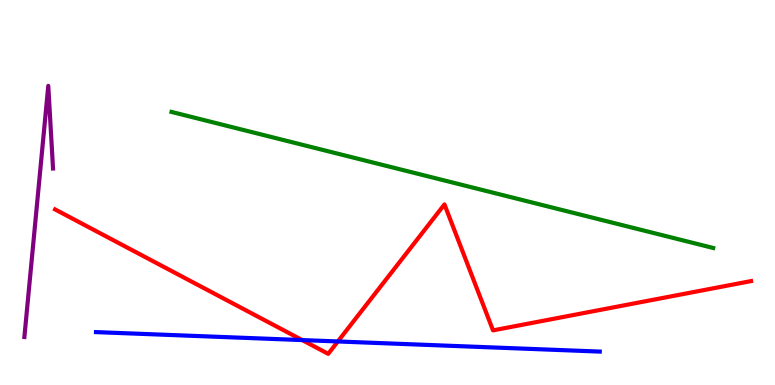[{'lines': ['blue', 'red'], 'intersections': [{'x': 3.9, 'y': 1.17}, {'x': 4.36, 'y': 1.13}]}, {'lines': ['green', 'red'], 'intersections': []}, {'lines': ['purple', 'red'], 'intersections': []}, {'lines': ['blue', 'green'], 'intersections': []}, {'lines': ['blue', 'purple'], 'intersections': []}, {'lines': ['green', 'purple'], 'intersections': []}]